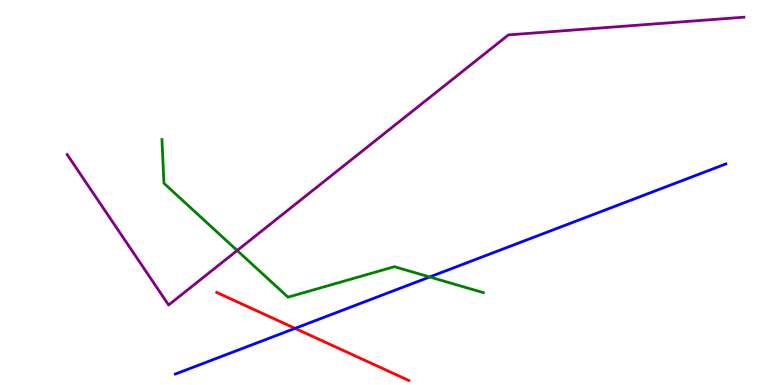[{'lines': ['blue', 'red'], 'intersections': [{'x': 3.81, 'y': 1.47}]}, {'lines': ['green', 'red'], 'intersections': []}, {'lines': ['purple', 'red'], 'intersections': []}, {'lines': ['blue', 'green'], 'intersections': [{'x': 5.54, 'y': 2.81}]}, {'lines': ['blue', 'purple'], 'intersections': []}, {'lines': ['green', 'purple'], 'intersections': [{'x': 3.06, 'y': 3.49}]}]